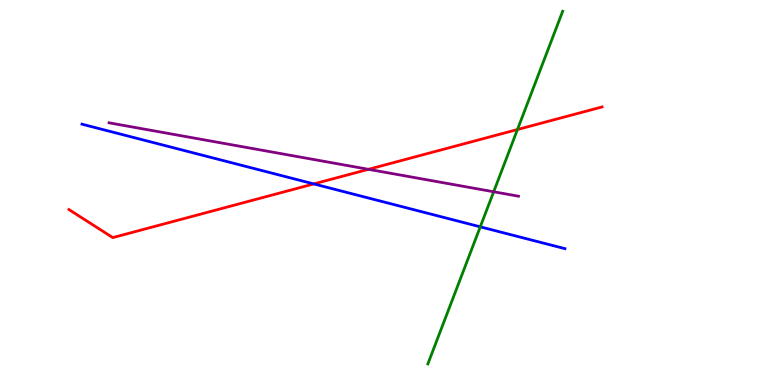[{'lines': ['blue', 'red'], 'intersections': [{'x': 4.05, 'y': 5.22}]}, {'lines': ['green', 'red'], 'intersections': [{'x': 6.68, 'y': 6.64}]}, {'lines': ['purple', 'red'], 'intersections': [{'x': 4.75, 'y': 5.6}]}, {'lines': ['blue', 'green'], 'intersections': [{'x': 6.2, 'y': 4.11}]}, {'lines': ['blue', 'purple'], 'intersections': []}, {'lines': ['green', 'purple'], 'intersections': [{'x': 6.37, 'y': 5.02}]}]